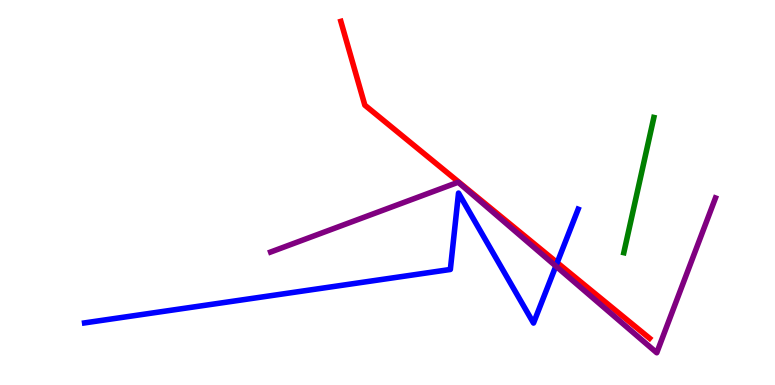[{'lines': ['blue', 'red'], 'intersections': [{'x': 7.19, 'y': 3.18}]}, {'lines': ['green', 'red'], 'intersections': []}, {'lines': ['purple', 'red'], 'intersections': []}, {'lines': ['blue', 'green'], 'intersections': []}, {'lines': ['blue', 'purple'], 'intersections': [{'x': 7.17, 'y': 3.09}]}, {'lines': ['green', 'purple'], 'intersections': []}]